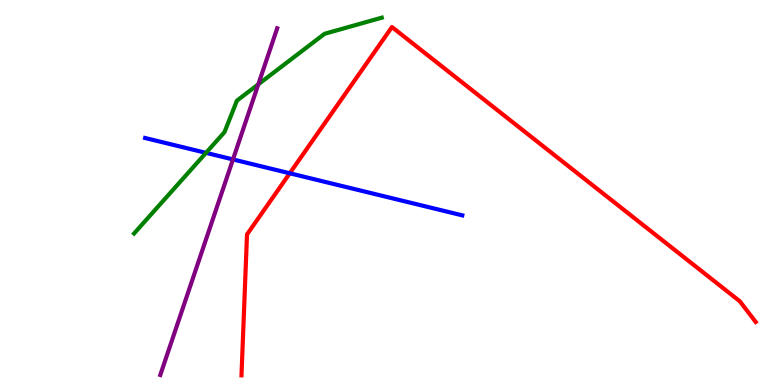[{'lines': ['blue', 'red'], 'intersections': [{'x': 3.74, 'y': 5.5}]}, {'lines': ['green', 'red'], 'intersections': []}, {'lines': ['purple', 'red'], 'intersections': []}, {'lines': ['blue', 'green'], 'intersections': [{'x': 2.66, 'y': 6.03}]}, {'lines': ['blue', 'purple'], 'intersections': [{'x': 3.01, 'y': 5.86}]}, {'lines': ['green', 'purple'], 'intersections': [{'x': 3.33, 'y': 7.81}]}]